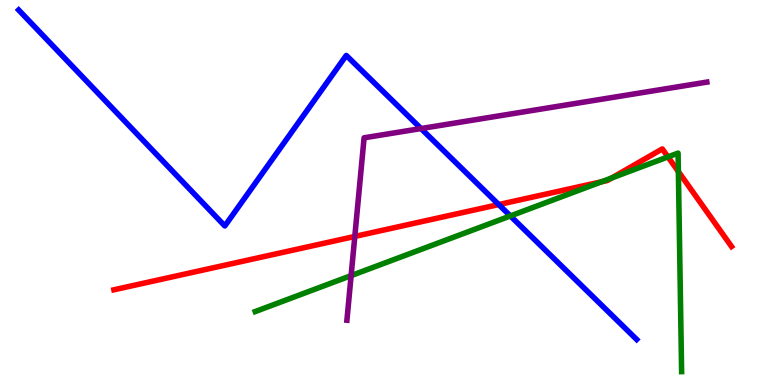[{'lines': ['blue', 'red'], 'intersections': [{'x': 6.44, 'y': 4.69}]}, {'lines': ['green', 'red'], 'intersections': [{'x': 7.76, 'y': 5.28}, {'x': 7.89, 'y': 5.38}, {'x': 8.62, 'y': 5.92}, {'x': 8.75, 'y': 5.54}]}, {'lines': ['purple', 'red'], 'intersections': [{'x': 4.58, 'y': 3.86}]}, {'lines': ['blue', 'green'], 'intersections': [{'x': 6.59, 'y': 4.39}]}, {'lines': ['blue', 'purple'], 'intersections': [{'x': 5.43, 'y': 6.66}]}, {'lines': ['green', 'purple'], 'intersections': [{'x': 4.53, 'y': 2.84}]}]